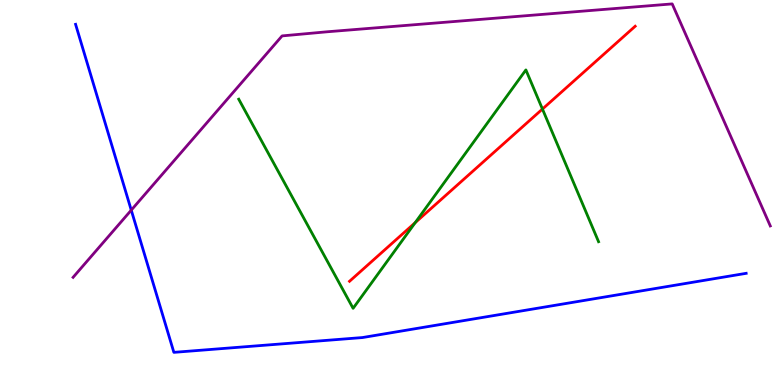[{'lines': ['blue', 'red'], 'intersections': []}, {'lines': ['green', 'red'], 'intersections': [{'x': 5.36, 'y': 4.22}, {'x': 7.0, 'y': 7.17}]}, {'lines': ['purple', 'red'], 'intersections': []}, {'lines': ['blue', 'green'], 'intersections': []}, {'lines': ['blue', 'purple'], 'intersections': [{'x': 1.69, 'y': 4.54}]}, {'lines': ['green', 'purple'], 'intersections': []}]